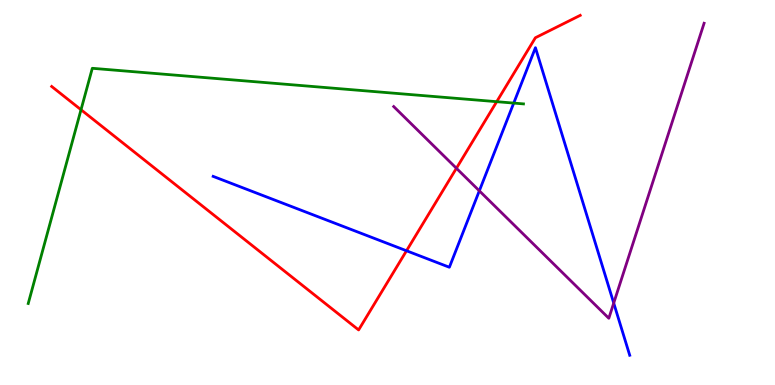[{'lines': ['blue', 'red'], 'intersections': [{'x': 5.25, 'y': 3.49}]}, {'lines': ['green', 'red'], 'intersections': [{'x': 1.05, 'y': 7.15}, {'x': 6.41, 'y': 7.36}]}, {'lines': ['purple', 'red'], 'intersections': [{'x': 5.89, 'y': 5.63}]}, {'lines': ['blue', 'green'], 'intersections': [{'x': 6.63, 'y': 7.32}]}, {'lines': ['blue', 'purple'], 'intersections': [{'x': 6.18, 'y': 5.04}, {'x': 7.92, 'y': 2.13}]}, {'lines': ['green', 'purple'], 'intersections': []}]